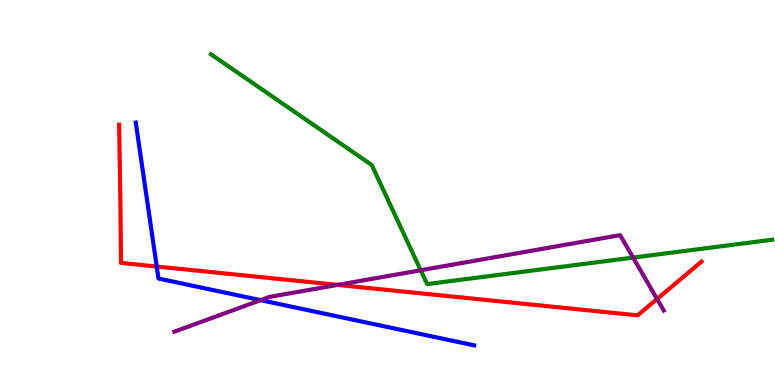[{'lines': ['blue', 'red'], 'intersections': [{'x': 2.02, 'y': 3.08}]}, {'lines': ['green', 'red'], 'intersections': []}, {'lines': ['purple', 'red'], 'intersections': [{'x': 4.36, 'y': 2.6}, {'x': 8.48, 'y': 2.23}]}, {'lines': ['blue', 'green'], 'intersections': []}, {'lines': ['blue', 'purple'], 'intersections': [{'x': 3.36, 'y': 2.2}]}, {'lines': ['green', 'purple'], 'intersections': [{'x': 5.43, 'y': 2.98}, {'x': 8.17, 'y': 3.31}]}]